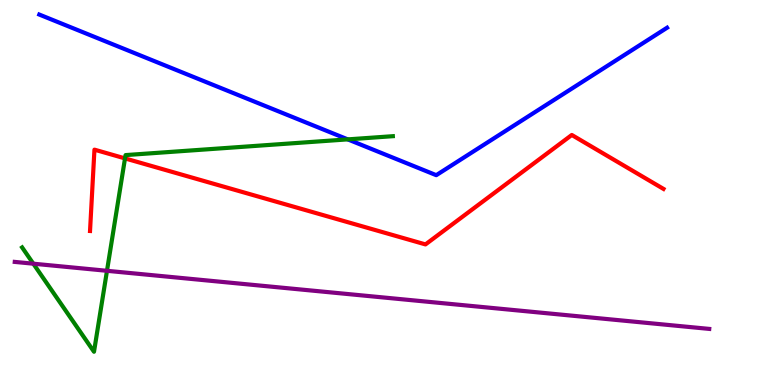[{'lines': ['blue', 'red'], 'intersections': []}, {'lines': ['green', 'red'], 'intersections': [{'x': 1.61, 'y': 5.89}]}, {'lines': ['purple', 'red'], 'intersections': []}, {'lines': ['blue', 'green'], 'intersections': [{'x': 4.49, 'y': 6.38}]}, {'lines': ['blue', 'purple'], 'intersections': []}, {'lines': ['green', 'purple'], 'intersections': [{'x': 0.43, 'y': 3.15}, {'x': 1.38, 'y': 2.97}]}]